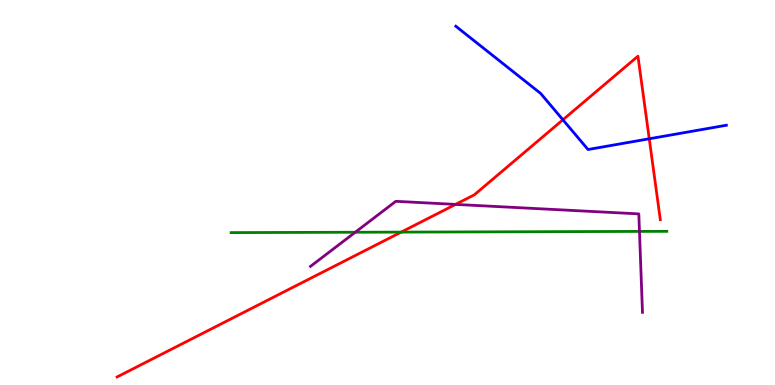[{'lines': ['blue', 'red'], 'intersections': [{'x': 7.26, 'y': 6.89}, {'x': 8.38, 'y': 6.4}]}, {'lines': ['green', 'red'], 'intersections': [{'x': 5.18, 'y': 3.97}]}, {'lines': ['purple', 'red'], 'intersections': [{'x': 5.88, 'y': 4.69}]}, {'lines': ['blue', 'green'], 'intersections': []}, {'lines': ['blue', 'purple'], 'intersections': []}, {'lines': ['green', 'purple'], 'intersections': [{'x': 4.58, 'y': 3.97}, {'x': 8.25, 'y': 3.99}]}]